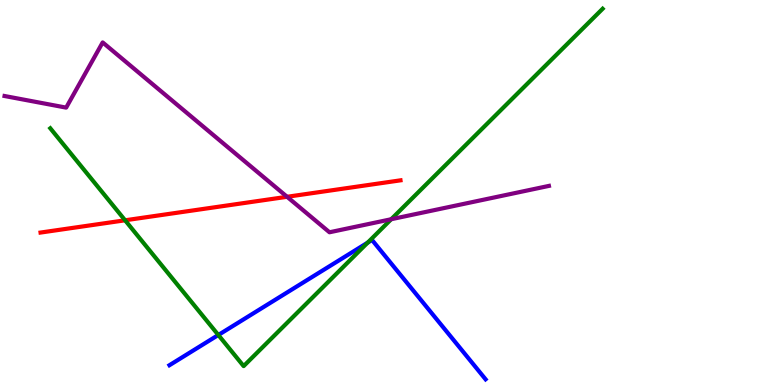[{'lines': ['blue', 'red'], 'intersections': []}, {'lines': ['green', 'red'], 'intersections': [{'x': 1.61, 'y': 4.28}]}, {'lines': ['purple', 'red'], 'intersections': [{'x': 3.7, 'y': 4.89}]}, {'lines': ['blue', 'green'], 'intersections': [{'x': 2.82, 'y': 1.3}, {'x': 4.74, 'y': 3.7}]}, {'lines': ['blue', 'purple'], 'intersections': []}, {'lines': ['green', 'purple'], 'intersections': [{'x': 5.05, 'y': 4.31}]}]